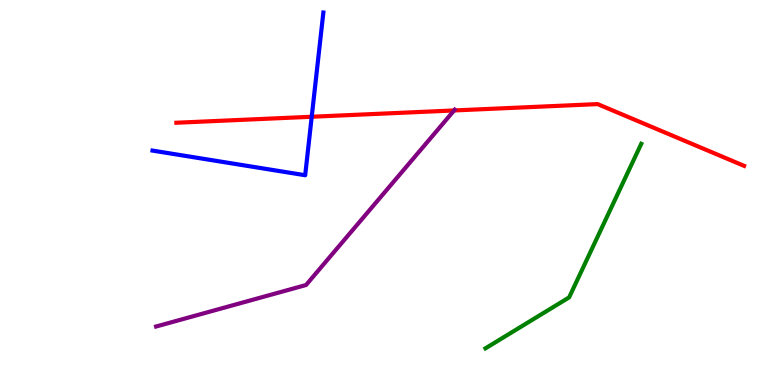[{'lines': ['blue', 'red'], 'intersections': [{'x': 4.02, 'y': 6.97}]}, {'lines': ['green', 'red'], 'intersections': []}, {'lines': ['purple', 'red'], 'intersections': [{'x': 5.86, 'y': 7.13}]}, {'lines': ['blue', 'green'], 'intersections': []}, {'lines': ['blue', 'purple'], 'intersections': []}, {'lines': ['green', 'purple'], 'intersections': []}]